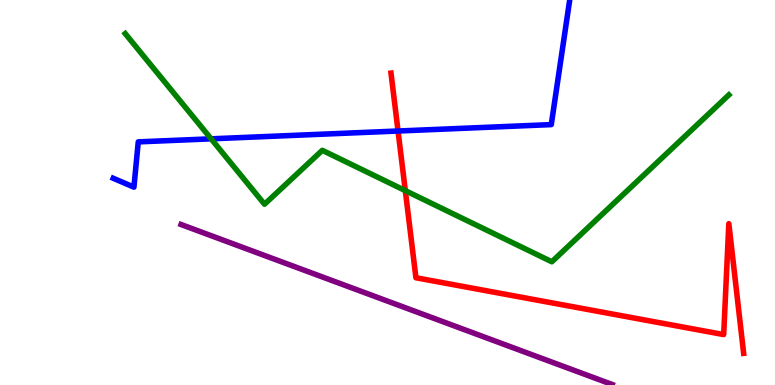[{'lines': ['blue', 'red'], 'intersections': [{'x': 5.14, 'y': 6.6}]}, {'lines': ['green', 'red'], 'intersections': [{'x': 5.23, 'y': 5.05}]}, {'lines': ['purple', 'red'], 'intersections': []}, {'lines': ['blue', 'green'], 'intersections': [{'x': 2.72, 'y': 6.39}]}, {'lines': ['blue', 'purple'], 'intersections': []}, {'lines': ['green', 'purple'], 'intersections': []}]